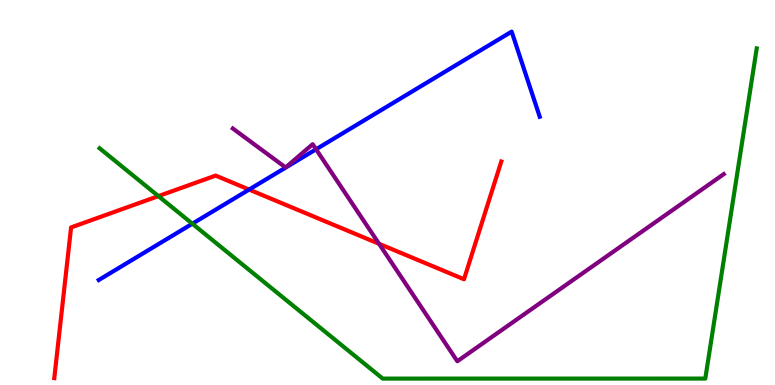[{'lines': ['blue', 'red'], 'intersections': [{'x': 3.21, 'y': 5.08}]}, {'lines': ['green', 'red'], 'intersections': [{'x': 2.04, 'y': 4.91}]}, {'lines': ['purple', 'red'], 'intersections': [{'x': 4.89, 'y': 3.67}]}, {'lines': ['blue', 'green'], 'intersections': [{'x': 2.48, 'y': 4.19}]}, {'lines': ['blue', 'purple'], 'intersections': [{'x': 4.08, 'y': 6.12}]}, {'lines': ['green', 'purple'], 'intersections': []}]